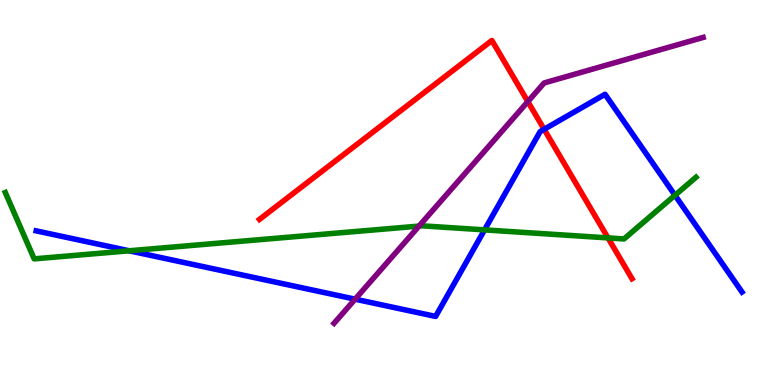[{'lines': ['blue', 'red'], 'intersections': [{'x': 7.02, 'y': 6.64}]}, {'lines': ['green', 'red'], 'intersections': [{'x': 7.85, 'y': 3.82}]}, {'lines': ['purple', 'red'], 'intersections': [{'x': 6.81, 'y': 7.36}]}, {'lines': ['blue', 'green'], 'intersections': [{'x': 1.67, 'y': 3.49}, {'x': 6.25, 'y': 4.03}, {'x': 8.71, 'y': 4.93}]}, {'lines': ['blue', 'purple'], 'intersections': [{'x': 4.58, 'y': 2.23}]}, {'lines': ['green', 'purple'], 'intersections': [{'x': 5.41, 'y': 4.13}]}]